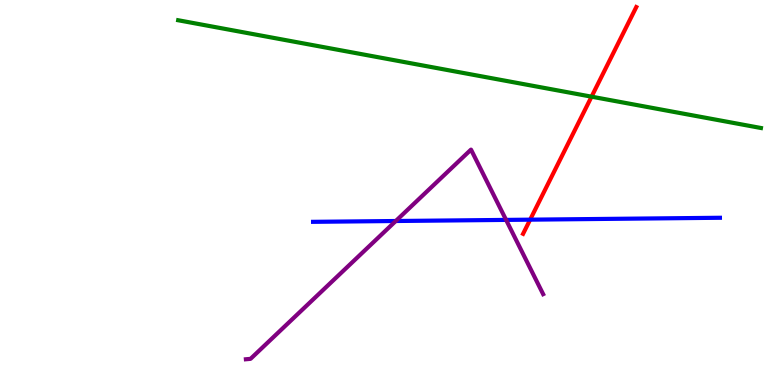[{'lines': ['blue', 'red'], 'intersections': [{'x': 6.84, 'y': 4.29}]}, {'lines': ['green', 'red'], 'intersections': [{'x': 7.63, 'y': 7.49}]}, {'lines': ['purple', 'red'], 'intersections': []}, {'lines': ['blue', 'green'], 'intersections': []}, {'lines': ['blue', 'purple'], 'intersections': [{'x': 5.11, 'y': 4.26}, {'x': 6.53, 'y': 4.29}]}, {'lines': ['green', 'purple'], 'intersections': []}]